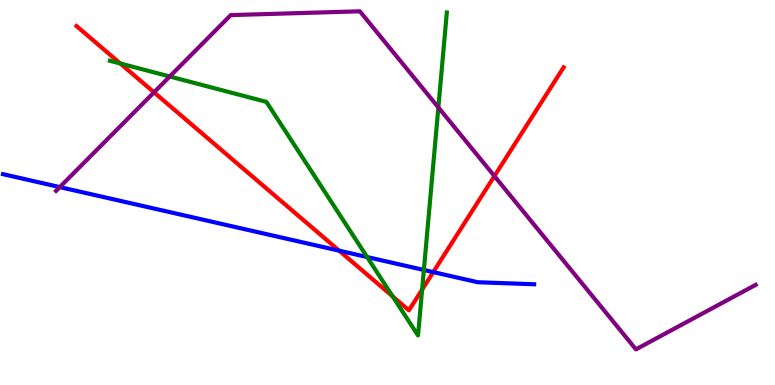[{'lines': ['blue', 'red'], 'intersections': [{'x': 4.38, 'y': 3.49}, {'x': 5.59, 'y': 2.93}]}, {'lines': ['green', 'red'], 'intersections': [{'x': 1.55, 'y': 8.35}, {'x': 5.07, 'y': 2.3}, {'x': 5.45, 'y': 2.48}]}, {'lines': ['purple', 'red'], 'intersections': [{'x': 1.99, 'y': 7.6}, {'x': 6.38, 'y': 5.43}]}, {'lines': ['blue', 'green'], 'intersections': [{'x': 4.74, 'y': 3.32}, {'x': 5.47, 'y': 2.99}]}, {'lines': ['blue', 'purple'], 'intersections': [{'x': 0.772, 'y': 5.14}]}, {'lines': ['green', 'purple'], 'intersections': [{'x': 2.19, 'y': 8.01}, {'x': 5.66, 'y': 7.21}]}]